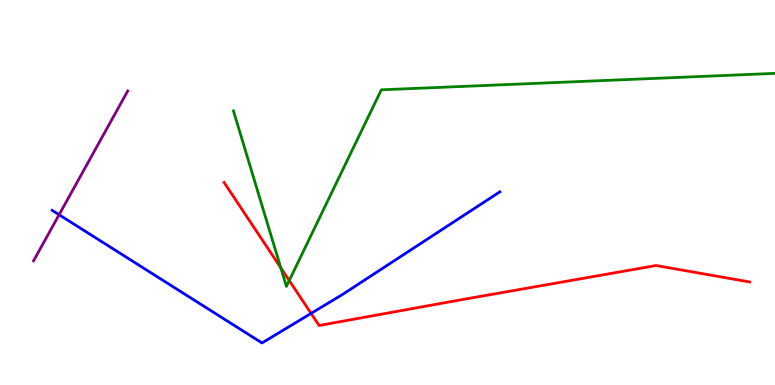[{'lines': ['blue', 'red'], 'intersections': [{'x': 4.01, 'y': 1.86}]}, {'lines': ['green', 'red'], 'intersections': [{'x': 3.62, 'y': 3.04}, {'x': 3.73, 'y': 2.71}]}, {'lines': ['purple', 'red'], 'intersections': []}, {'lines': ['blue', 'green'], 'intersections': []}, {'lines': ['blue', 'purple'], 'intersections': [{'x': 0.763, 'y': 4.42}]}, {'lines': ['green', 'purple'], 'intersections': []}]